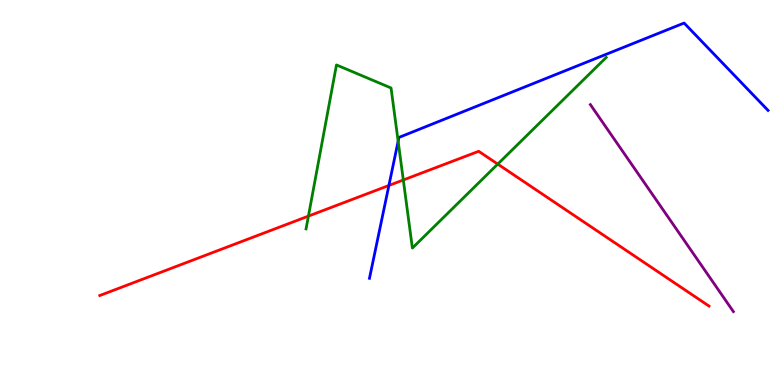[{'lines': ['blue', 'red'], 'intersections': [{'x': 5.02, 'y': 5.18}]}, {'lines': ['green', 'red'], 'intersections': [{'x': 3.98, 'y': 4.39}, {'x': 5.2, 'y': 5.32}, {'x': 6.42, 'y': 5.74}]}, {'lines': ['purple', 'red'], 'intersections': []}, {'lines': ['blue', 'green'], 'intersections': [{'x': 5.14, 'y': 6.33}]}, {'lines': ['blue', 'purple'], 'intersections': []}, {'lines': ['green', 'purple'], 'intersections': []}]